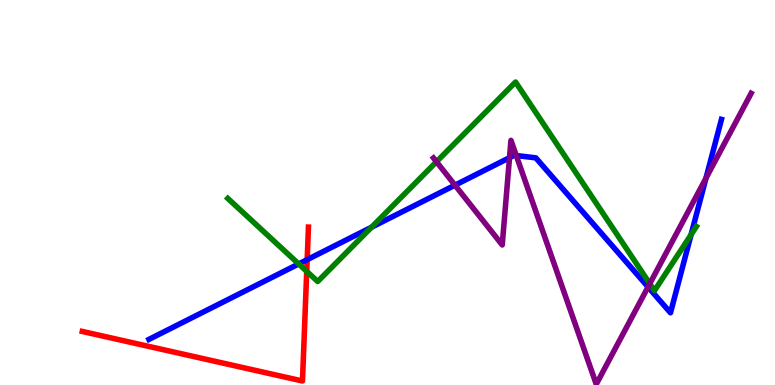[{'lines': ['blue', 'red'], 'intersections': [{'x': 3.96, 'y': 3.26}]}, {'lines': ['green', 'red'], 'intersections': [{'x': 3.96, 'y': 2.95}]}, {'lines': ['purple', 'red'], 'intersections': []}, {'lines': ['blue', 'green'], 'intersections': [{'x': 3.85, 'y': 3.14}, {'x': 4.79, 'y': 4.1}, {'x': 8.92, 'y': 3.91}]}, {'lines': ['blue', 'purple'], 'intersections': [{'x': 5.87, 'y': 5.19}, {'x': 6.57, 'y': 5.9}, {'x': 6.66, 'y': 5.96}, {'x': 8.36, 'y': 2.55}, {'x': 9.11, 'y': 5.37}]}, {'lines': ['green', 'purple'], 'intersections': [{'x': 5.63, 'y': 5.8}, {'x': 8.38, 'y': 2.63}]}]